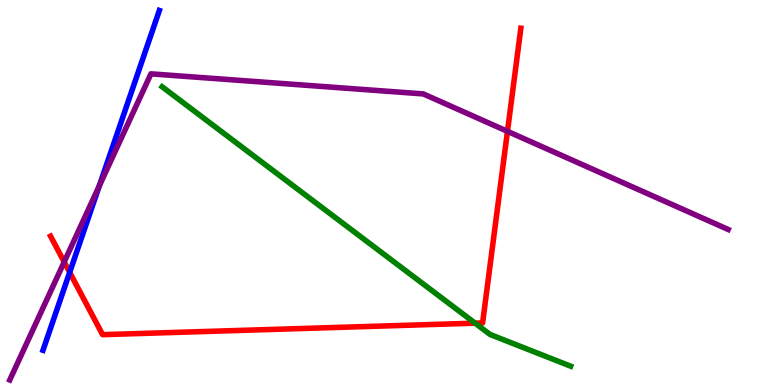[{'lines': ['blue', 'red'], 'intersections': [{'x': 0.899, 'y': 2.93}]}, {'lines': ['green', 'red'], 'intersections': [{'x': 6.13, 'y': 1.61}]}, {'lines': ['purple', 'red'], 'intersections': [{'x': 0.828, 'y': 3.2}, {'x': 6.55, 'y': 6.59}]}, {'lines': ['blue', 'green'], 'intersections': []}, {'lines': ['blue', 'purple'], 'intersections': [{'x': 1.28, 'y': 5.17}]}, {'lines': ['green', 'purple'], 'intersections': []}]